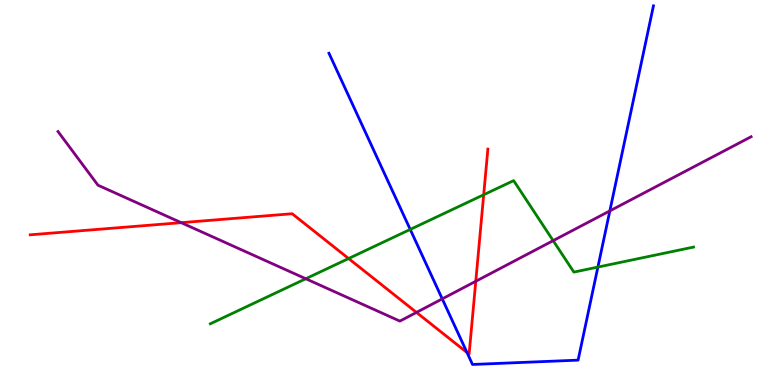[{'lines': ['blue', 'red'], 'intersections': [{'x': 6.03, 'y': 0.843}]}, {'lines': ['green', 'red'], 'intersections': [{'x': 4.5, 'y': 3.29}, {'x': 6.24, 'y': 4.94}]}, {'lines': ['purple', 'red'], 'intersections': [{'x': 2.34, 'y': 4.22}, {'x': 5.37, 'y': 1.89}, {'x': 6.14, 'y': 2.69}]}, {'lines': ['blue', 'green'], 'intersections': [{'x': 5.29, 'y': 4.04}, {'x': 7.71, 'y': 3.06}]}, {'lines': ['blue', 'purple'], 'intersections': [{'x': 5.71, 'y': 2.24}, {'x': 7.87, 'y': 4.52}]}, {'lines': ['green', 'purple'], 'intersections': [{'x': 3.95, 'y': 2.76}, {'x': 7.14, 'y': 3.75}]}]